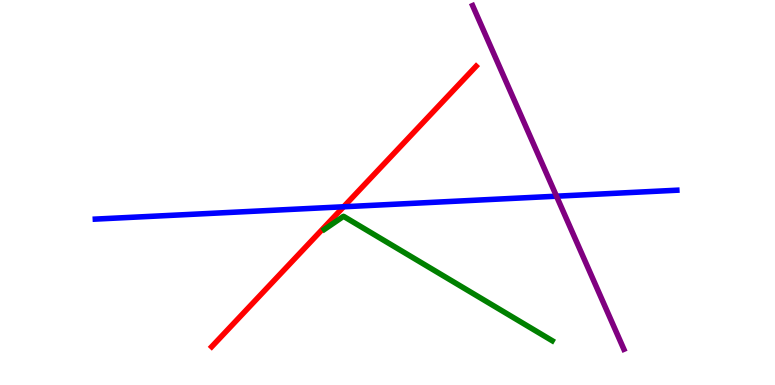[{'lines': ['blue', 'red'], 'intersections': [{'x': 4.43, 'y': 4.63}]}, {'lines': ['green', 'red'], 'intersections': []}, {'lines': ['purple', 'red'], 'intersections': []}, {'lines': ['blue', 'green'], 'intersections': []}, {'lines': ['blue', 'purple'], 'intersections': [{'x': 7.18, 'y': 4.9}]}, {'lines': ['green', 'purple'], 'intersections': []}]